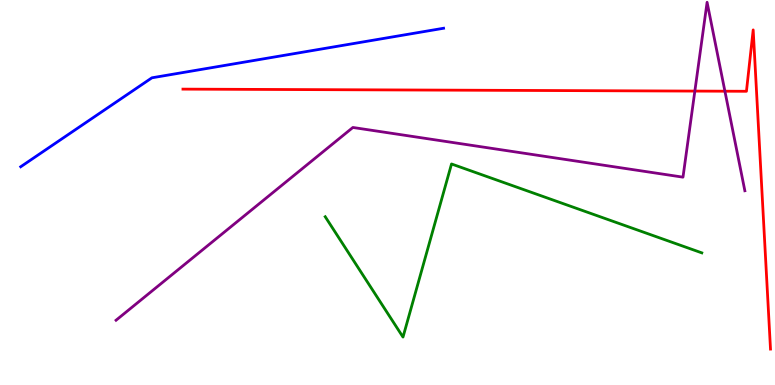[{'lines': ['blue', 'red'], 'intersections': []}, {'lines': ['green', 'red'], 'intersections': []}, {'lines': ['purple', 'red'], 'intersections': [{'x': 8.97, 'y': 7.63}, {'x': 9.35, 'y': 7.63}]}, {'lines': ['blue', 'green'], 'intersections': []}, {'lines': ['blue', 'purple'], 'intersections': []}, {'lines': ['green', 'purple'], 'intersections': []}]